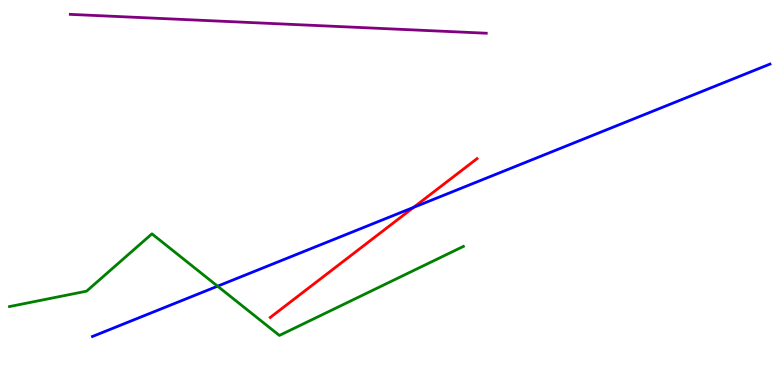[{'lines': ['blue', 'red'], 'intersections': [{'x': 5.34, 'y': 4.61}]}, {'lines': ['green', 'red'], 'intersections': []}, {'lines': ['purple', 'red'], 'intersections': []}, {'lines': ['blue', 'green'], 'intersections': [{'x': 2.81, 'y': 2.57}]}, {'lines': ['blue', 'purple'], 'intersections': []}, {'lines': ['green', 'purple'], 'intersections': []}]